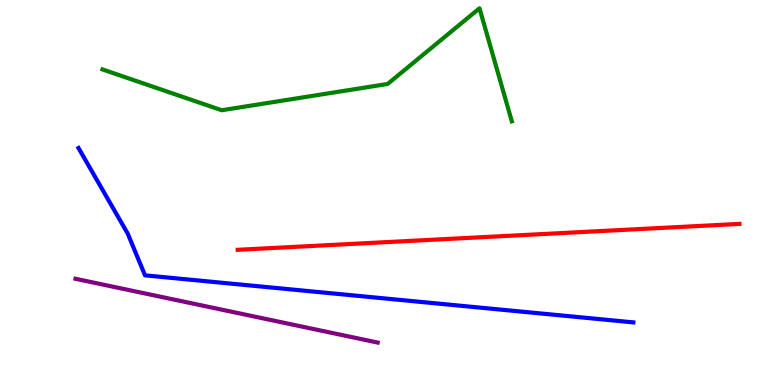[{'lines': ['blue', 'red'], 'intersections': []}, {'lines': ['green', 'red'], 'intersections': []}, {'lines': ['purple', 'red'], 'intersections': []}, {'lines': ['blue', 'green'], 'intersections': []}, {'lines': ['blue', 'purple'], 'intersections': []}, {'lines': ['green', 'purple'], 'intersections': []}]